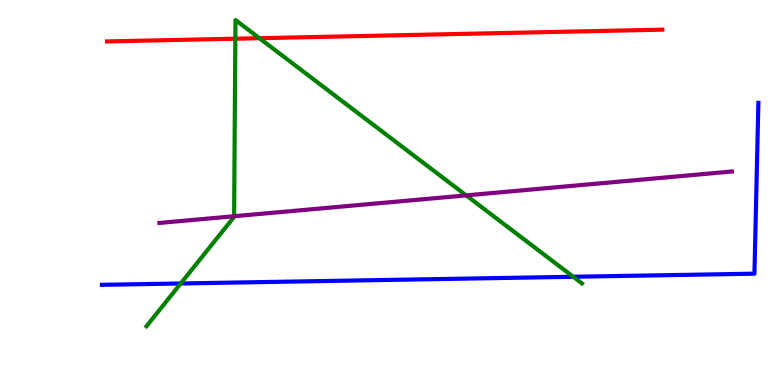[{'lines': ['blue', 'red'], 'intersections': []}, {'lines': ['green', 'red'], 'intersections': [{'x': 3.04, 'y': 8.99}, {'x': 3.35, 'y': 9.01}]}, {'lines': ['purple', 'red'], 'intersections': []}, {'lines': ['blue', 'green'], 'intersections': [{'x': 2.33, 'y': 2.64}, {'x': 7.4, 'y': 2.81}]}, {'lines': ['blue', 'purple'], 'intersections': []}, {'lines': ['green', 'purple'], 'intersections': [{'x': 3.02, 'y': 4.38}, {'x': 6.02, 'y': 4.93}]}]